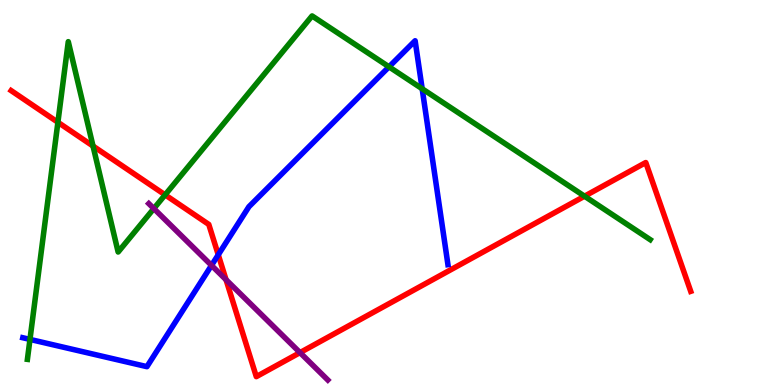[{'lines': ['blue', 'red'], 'intersections': [{'x': 2.82, 'y': 3.38}]}, {'lines': ['green', 'red'], 'intersections': [{'x': 0.747, 'y': 6.82}, {'x': 1.2, 'y': 6.21}, {'x': 2.13, 'y': 4.94}, {'x': 7.54, 'y': 4.9}]}, {'lines': ['purple', 'red'], 'intersections': [{'x': 2.92, 'y': 2.73}, {'x': 3.87, 'y': 0.841}]}, {'lines': ['blue', 'green'], 'intersections': [{'x': 0.387, 'y': 1.18}, {'x': 5.02, 'y': 8.26}, {'x': 5.45, 'y': 7.69}]}, {'lines': ['blue', 'purple'], 'intersections': [{'x': 2.73, 'y': 3.11}]}, {'lines': ['green', 'purple'], 'intersections': [{'x': 1.98, 'y': 4.58}]}]